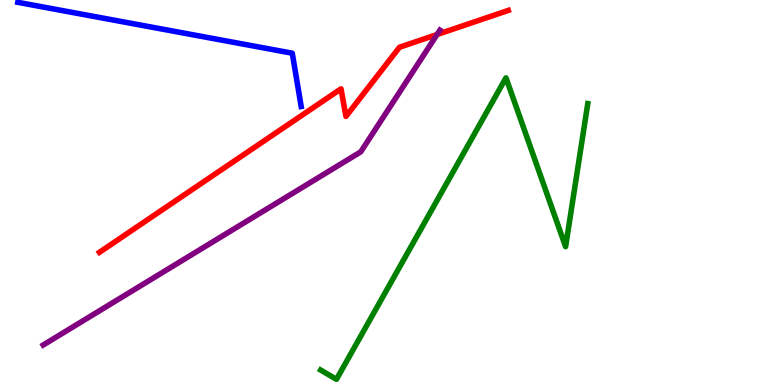[{'lines': ['blue', 'red'], 'intersections': []}, {'lines': ['green', 'red'], 'intersections': []}, {'lines': ['purple', 'red'], 'intersections': [{'x': 5.64, 'y': 9.1}]}, {'lines': ['blue', 'green'], 'intersections': []}, {'lines': ['blue', 'purple'], 'intersections': []}, {'lines': ['green', 'purple'], 'intersections': []}]